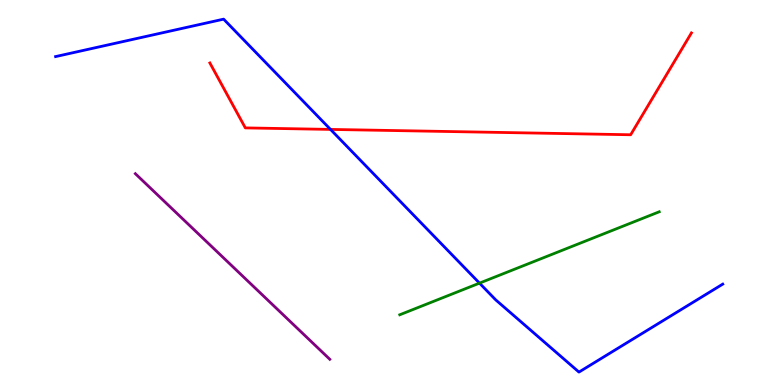[{'lines': ['blue', 'red'], 'intersections': [{'x': 4.26, 'y': 6.64}]}, {'lines': ['green', 'red'], 'intersections': []}, {'lines': ['purple', 'red'], 'intersections': []}, {'lines': ['blue', 'green'], 'intersections': [{'x': 6.19, 'y': 2.65}]}, {'lines': ['blue', 'purple'], 'intersections': []}, {'lines': ['green', 'purple'], 'intersections': []}]